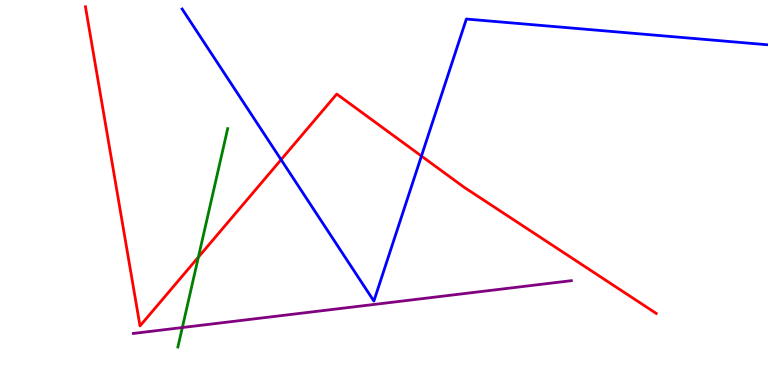[{'lines': ['blue', 'red'], 'intersections': [{'x': 3.63, 'y': 5.85}, {'x': 5.44, 'y': 5.95}]}, {'lines': ['green', 'red'], 'intersections': [{'x': 2.56, 'y': 3.32}]}, {'lines': ['purple', 'red'], 'intersections': []}, {'lines': ['blue', 'green'], 'intersections': []}, {'lines': ['blue', 'purple'], 'intersections': []}, {'lines': ['green', 'purple'], 'intersections': [{'x': 2.35, 'y': 1.49}]}]